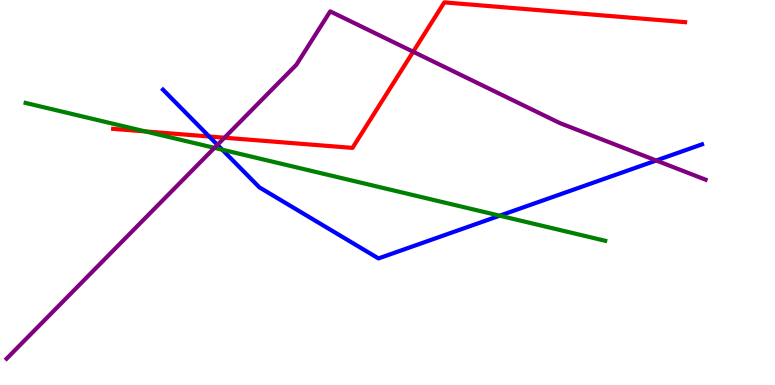[{'lines': ['blue', 'red'], 'intersections': [{'x': 2.7, 'y': 6.45}]}, {'lines': ['green', 'red'], 'intersections': [{'x': 1.88, 'y': 6.59}]}, {'lines': ['purple', 'red'], 'intersections': [{'x': 2.9, 'y': 6.42}, {'x': 5.33, 'y': 8.66}]}, {'lines': ['blue', 'green'], 'intersections': [{'x': 2.87, 'y': 6.11}, {'x': 6.45, 'y': 4.4}]}, {'lines': ['blue', 'purple'], 'intersections': [{'x': 2.81, 'y': 6.24}, {'x': 8.47, 'y': 5.83}]}, {'lines': ['green', 'purple'], 'intersections': [{'x': 2.77, 'y': 6.16}]}]